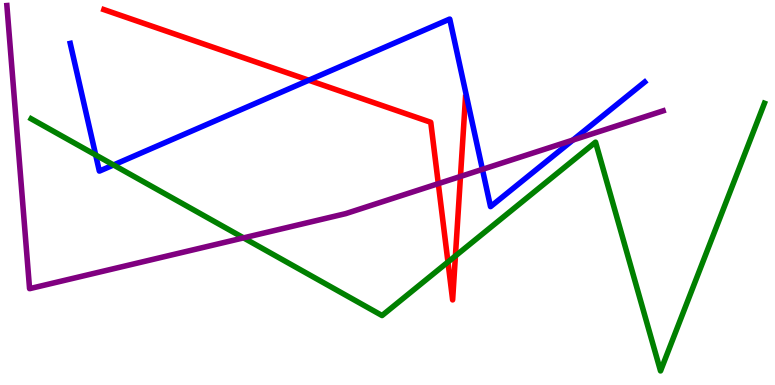[{'lines': ['blue', 'red'], 'intersections': [{'x': 3.98, 'y': 7.92}]}, {'lines': ['green', 'red'], 'intersections': [{'x': 5.78, 'y': 3.19}, {'x': 5.88, 'y': 3.35}]}, {'lines': ['purple', 'red'], 'intersections': [{'x': 5.66, 'y': 5.23}, {'x': 5.94, 'y': 5.42}]}, {'lines': ['blue', 'green'], 'intersections': [{'x': 1.23, 'y': 5.98}, {'x': 1.46, 'y': 5.72}]}, {'lines': ['blue', 'purple'], 'intersections': [{'x': 6.22, 'y': 5.6}, {'x': 7.39, 'y': 6.36}]}, {'lines': ['green', 'purple'], 'intersections': [{'x': 3.14, 'y': 3.82}]}]